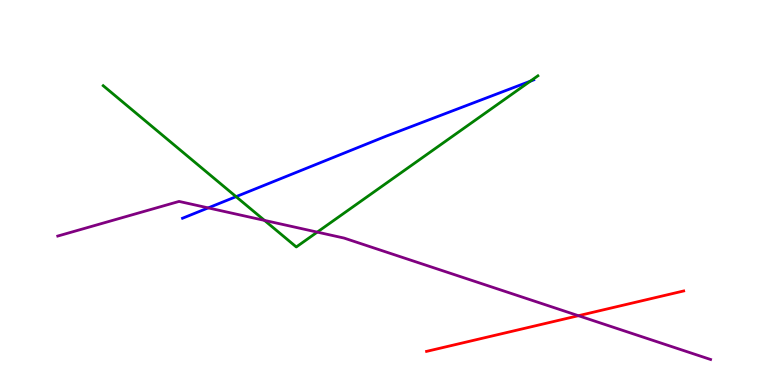[{'lines': ['blue', 'red'], 'intersections': []}, {'lines': ['green', 'red'], 'intersections': []}, {'lines': ['purple', 'red'], 'intersections': [{'x': 7.46, 'y': 1.8}]}, {'lines': ['blue', 'green'], 'intersections': [{'x': 3.05, 'y': 4.89}, {'x': 6.84, 'y': 7.89}]}, {'lines': ['blue', 'purple'], 'intersections': [{'x': 2.69, 'y': 4.6}]}, {'lines': ['green', 'purple'], 'intersections': [{'x': 3.41, 'y': 4.28}, {'x': 4.09, 'y': 3.97}]}]